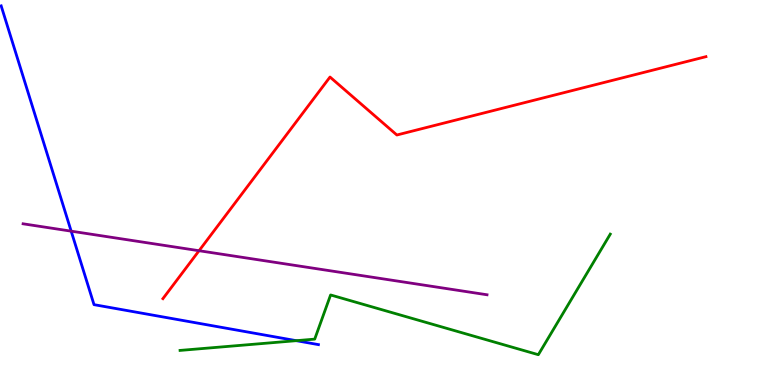[{'lines': ['blue', 'red'], 'intersections': []}, {'lines': ['green', 'red'], 'intersections': []}, {'lines': ['purple', 'red'], 'intersections': [{'x': 2.57, 'y': 3.49}]}, {'lines': ['blue', 'green'], 'intersections': [{'x': 3.82, 'y': 1.15}]}, {'lines': ['blue', 'purple'], 'intersections': [{'x': 0.918, 'y': 4.0}]}, {'lines': ['green', 'purple'], 'intersections': []}]